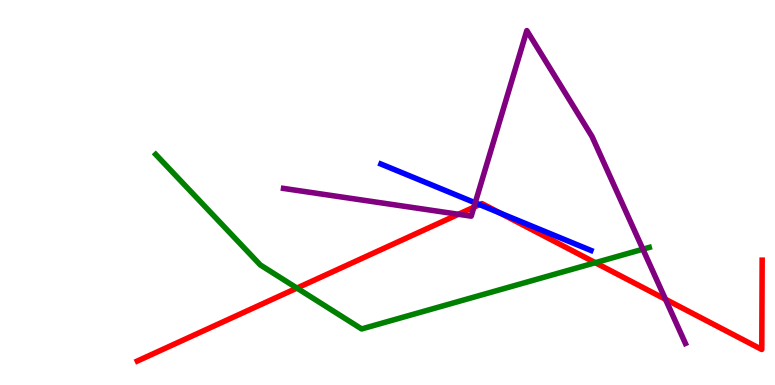[{'lines': ['blue', 'red'], 'intersections': [{'x': 6.19, 'y': 4.69}, {'x': 6.45, 'y': 4.47}]}, {'lines': ['green', 'red'], 'intersections': [{'x': 3.83, 'y': 2.52}, {'x': 7.68, 'y': 3.18}]}, {'lines': ['purple', 'red'], 'intersections': [{'x': 5.92, 'y': 4.43}, {'x': 6.11, 'y': 4.62}, {'x': 8.59, 'y': 2.23}]}, {'lines': ['blue', 'green'], 'intersections': []}, {'lines': ['blue', 'purple'], 'intersections': [{'x': 6.13, 'y': 4.73}]}, {'lines': ['green', 'purple'], 'intersections': [{'x': 8.3, 'y': 3.53}]}]